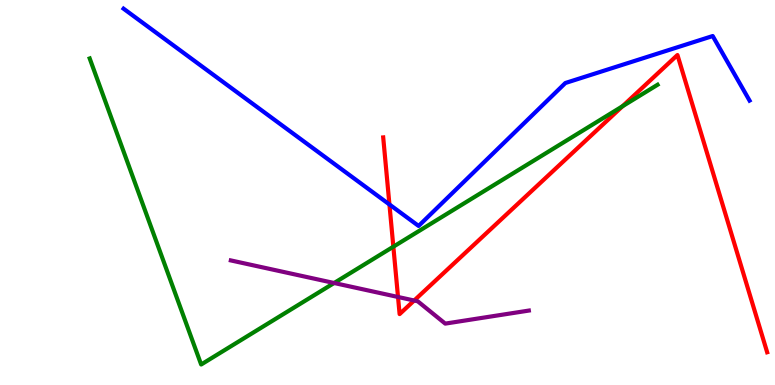[{'lines': ['blue', 'red'], 'intersections': [{'x': 5.02, 'y': 4.69}]}, {'lines': ['green', 'red'], 'intersections': [{'x': 5.08, 'y': 3.59}, {'x': 8.03, 'y': 7.24}]}, {'lines': ['purple', 'red'], 'intersections': [{'x': 5.14, 'y': 2.29}, {'x': 5.34, 'y': 2.19}]}, {'lines': ['blue', 'green'], 'intersections': []}, {'lines': ['blue', 'purple'], 'intersections': []}, {'lines': ['green', 'purple'], 'intersections': [{'x': 4.31, 'y': 2.65}]}]